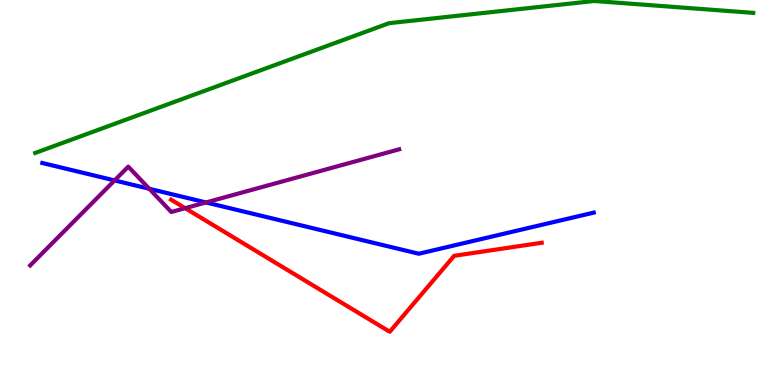[{'lines': ['blue', 'red'], 'intersections': []}, {'lines': ['green', 'red'], 'intersections': []}, {'lines': ['purple', 'red'], 'intersections': [{'x': 2.39, 'y': 4.59}]}, {'lines': ['blue', 'green'], 'intersections': []}, {'lines': ['blue', 'purple'], 'intersections': [{'x': 1.48, 'y': 5.31}, {'x': 1.93, 'y': 5.1}, {'x': 2.66, 'y': 4.74}]}, {'lines': ['green', 'purple'], 'intersections': []}]